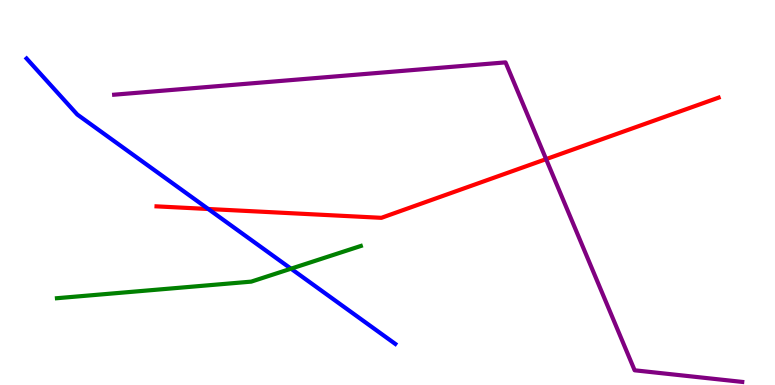[{'lines': ['blue', 'red'], 'intersections': [{'x': 2.69, 'y': 4.57}]}, {'lines': ['green', 'red'], 'intersections': []}, {'lines': ['purple', 'red'], 'intersections': [{'x': 7.05, 'y': 5.87}]}, {'lines': ['blue', 'green'], 'intersections': [{'x': 3.76, 'y': 3.02}]}, {'lines': ['blue', 'purple'], 'intersections': []}, {'lines': ['green', 'purple'], 'intersections': []}]